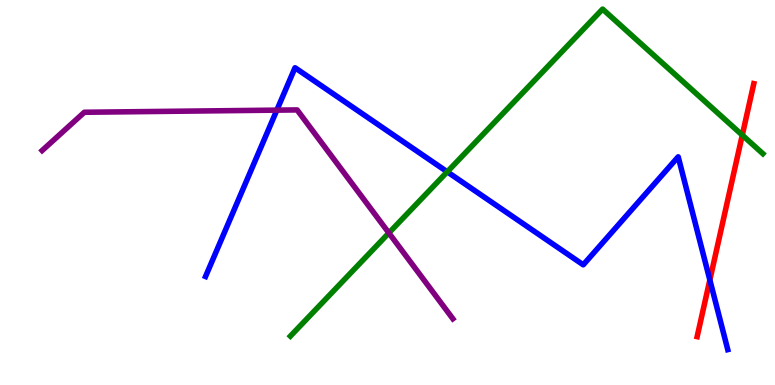[{'lines': ['blue', 'red'], 'intersections': [{'x': 9.16, 'y': 2.73}]}, {'lines': ['green', 'red'], 'intersections': [{'x': 9.58, 'y': 6.49}]}, {'lines': ['purple', 'red'], 'intersections': []}, {'lines': ['blue', 'green'], 'intersections': [{'x': 5.77, 'y': 5.54}]}, {'lines': ['blue', 'purple'], 'intersections': [{'x': 3.57, 'y': 7.14}]}, {'lines': ['green', 'purple'], 'intersections': [{'x': 5.02, 'y': 3.95}]}]